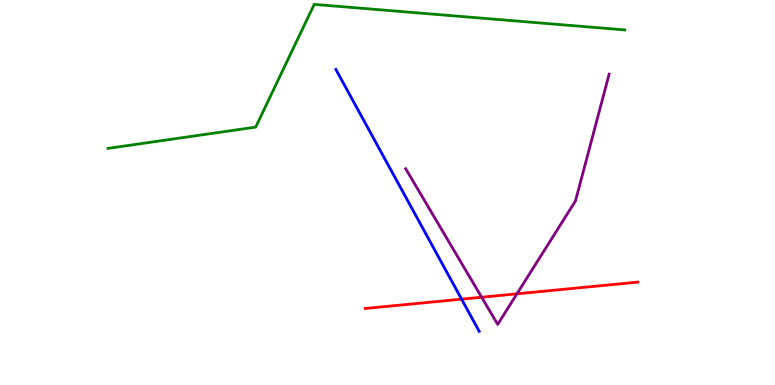[{'lines': ['blue', 'red'], 'intersections': [{'x': 5.96, 'y': 2.23}]}, {'lines': ['green', 'red'], 'intersections': []}, {'lines': ['purple', 'red'], 'intersections': [{'x': 6.21, 'y': 2.28}, {'x': 6.67, 'y': 2.37}]}, {'lines': ['blue', 'green'], 'intersections': []}, {'lines': ['blue', 'purple'], 'intersections': []}, {'lines': ['green', 'purple'], 'intersections': []}]